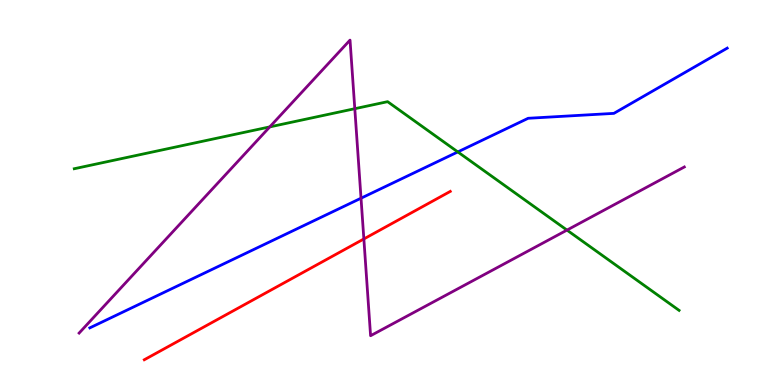[{'lines': ['blue', 'red'], 'intersections': []}, {'lines': ['green', 'red'], 'intersections': []}, {'lines': ['purple', 'red'], 'intersections': [{'x': 4.69, 'y': 3.79}]}, {'lines': ['blue', 'green'], 'intersections': [{'x': 5.91, 'y': 6.05}]}, {'lines': ['blue', 'purple'], 'intersections': [{'x': 4.66, 'y': 4.85}]}, {'lines': ['green', 'purple'], 'intersections': [{'x': 3.48, 'y': 6.7}, {'x': 4.58, 'y': 7.18}, {'x': 7.32, 'y': 4.02}]}]